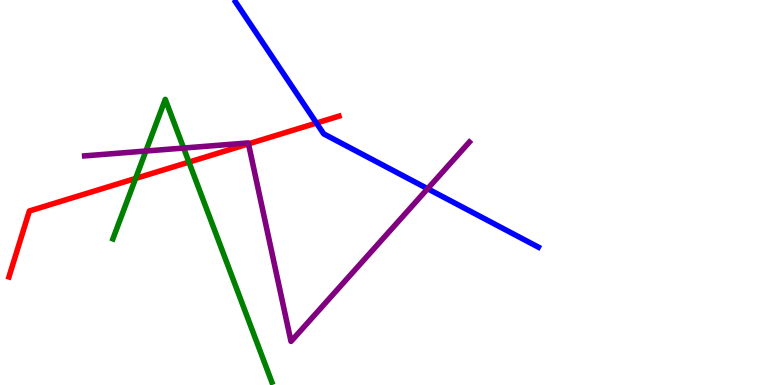[{'lines': ['blue', 'red'], 'intersections': [{'x': 4.08, 'y': 6.8}]}, {'lines': ['green', 'red'], 'intersections': [{'x': 1.75, 'y': 5.36}, {'x': 2.44, 'y': 5.79}]}, {'lines': ['purple', 'red'], 'intersections': [{'x': 3.21, 'y': 6.26}]}, {'lines': ['blue', 'green'], 'intersections': []}, {'lines': ['blue', 'purple'], 'intersections': [{'x': 5.52, 'y': 5.1}]}, {'lines': ['green', 'purple'], 'intersections': [{'x': 1.88, 'y': 6.08}, {'x': 2.37, 'y': 6.15}]}]